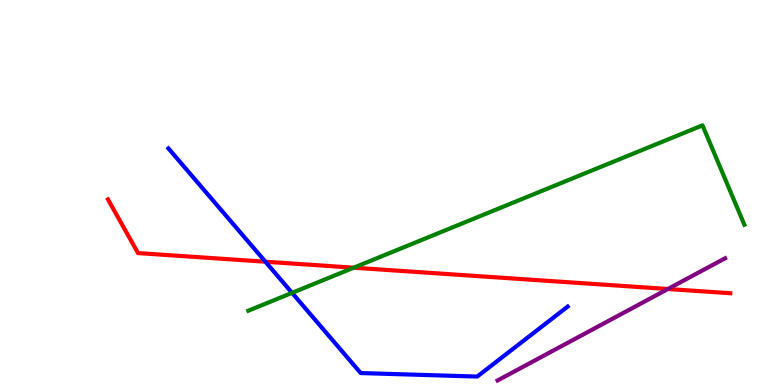[{'lines': ['blue', 'red'], 'intersections': [{'x': 3.42, 'y': 3.2}]}, {'lines': ['green', 'red'], 'intersections': [{'x': 4.56, 'y': 3.05}]}, {'lines': ['purple', 'red'], 'intersections': [{'x': 8.62, 'y': 2.49}]}, {'lines': ['blue', 'green'], 'intersections': [{'x': 3.77, 'y': 2.39}]}, {'lines': ['blue', 'purple'], 'intersections': []}, {'lines': ['green', 'purple'], 'intersections': []}]